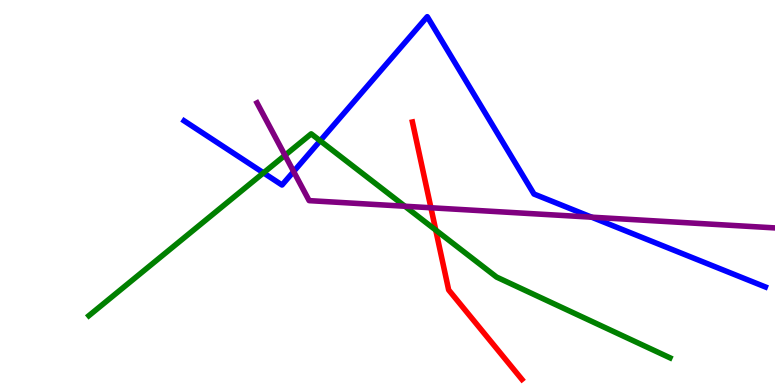[{'lines': ['blue', 'red'], 'intersections': []}, {'lines': ['green', 'red'], 'intersections': [{'x': 5.62, 'y': 4.02}]}, {'lines': ['purple', 'red'], 'intersections': [{'x': 5.56, 'y': 4.6}]}, {'lines': ['blue', 'green'], 'intersections': [{'x': 3.4, 'y': 5.51}, {'x': 4.13, 'y': 6.34}]}, {'lines': ['blue', 'purple'], 'intersections': [{'x': 3.79, 'y': 5.54}, {'x': 7.63, 'y': 4.36}]}, {'lines': ['green', 'purple'], 'intersections': [{'x': 3.68, 'y': 5.97}, {'x': 5.22, 'y': 4.64}]}]